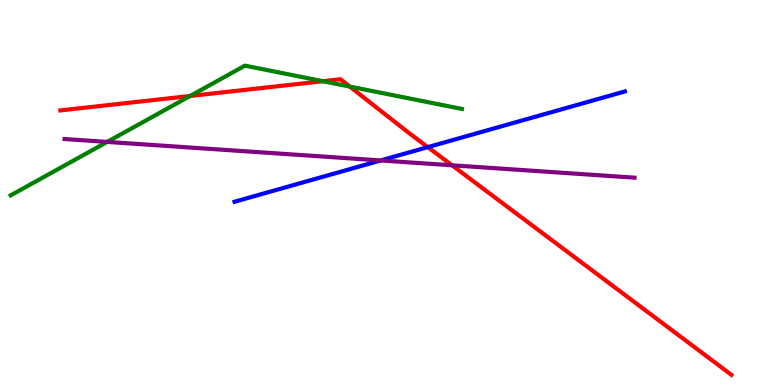[{'lines': ['blue', 'red'], 'intersections': [{'x': 5.52, 'y': 6.18}]}, {'lines': ['green', 'red'], 'intersections': [{'x': 2.45, 'y': 7.51}, {'x': 4.17, 'y': 7.89}, {'x': 4.51, 'y': 7.75}]}, {'lines': ['purple', 'red'], 'intersections': [{'x': 5.83, 'y': 5.71}]}, {'lines': ['blue', 'green'], 'intersections': []}, {'lines': ['blue', 'purple'], 'intersections': [{'x': 4.91, 'y': 5.83}]}, {'lines': ['green', 'purple'], 'intersections': [{'x': 1.38, 'y': 6.31}]}]